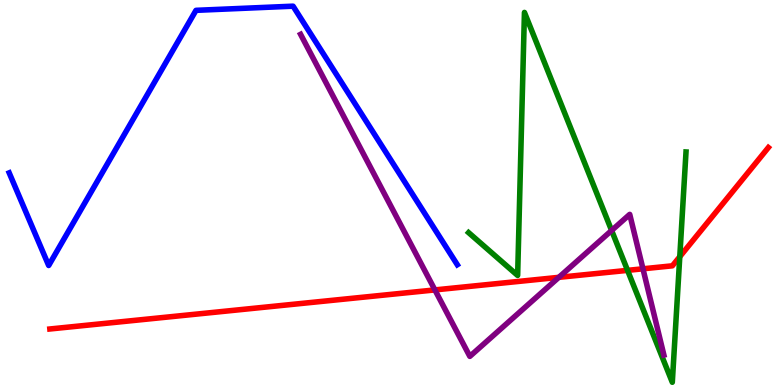[{'lines': ['blue', 'red'], 'intersections': []}, {'lines': ['green', 'red'], 'intersections': [{'x': 8.1, 'y': 2.98}, {'x': 8.77, 'y': 3.33}]}, {'lines': ['purple', 'red'], 'intersections': [{'x': 5.61, 'y': 2.47}, {'x': 7.21, 'y': 2.8}, {'x': 8.3, 'y': 3.02}]}, {'lines': ['blue', 'green'], 'intersections': []}, {'lines': ['blue', 'purple'], 'intersections': []}, {'lines': ['green', 'purple'], 'intersections': [{'x': 7.89, 'y': 4.01}]}]